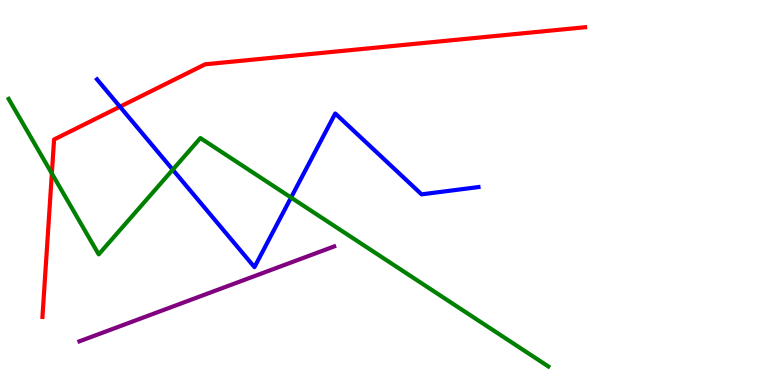[{'lines': ['blue', 'red'], 'intersections': [{'x': 1.55, 'y': 7.23}]}, {'lines': ['green', 'red'], 'intersections': [{'x': 0.669, 'y': 5.49}]}, {'lines': ['purple', 'red'], 'intersections': []}, {'lines': ['blue', 'green'], 'intersections': [{'x': 2.23, 'y': 5.59}, {'x': 3.76, 'y': 4.87}]}, {'lines': ['blue', 'purple'], 'intersections': []}, {'lines': ['green', 'purple'], 'intersections': []}]